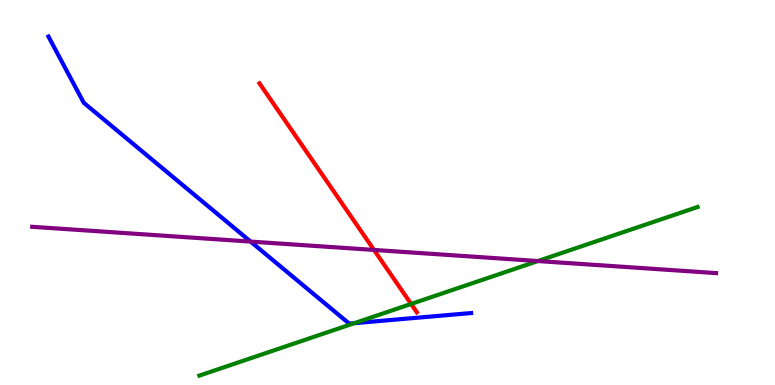[{'lines': ['blue', 'red'], 'intersections': []}, {'lines': ['green', 'red'], 'intersections': [{'x': 5.3, 'y': 2.11}]}, {'lines': ['purple', 'red'], 'intersections': [{'x': 4.83, 'y': 3.51}]}, {'lines': ['blue', 'green'], 'intersections': [{'x': 4.57, 'y': 1.61}]}, {'lines': ['blue', 'purple'], 'intersections': [{'x': 3.23, 'y': 3.73}]}, {'lines': ['green', 'purple'], 'intersections': [{'x': 6.94, 'y': 3.22}]}]